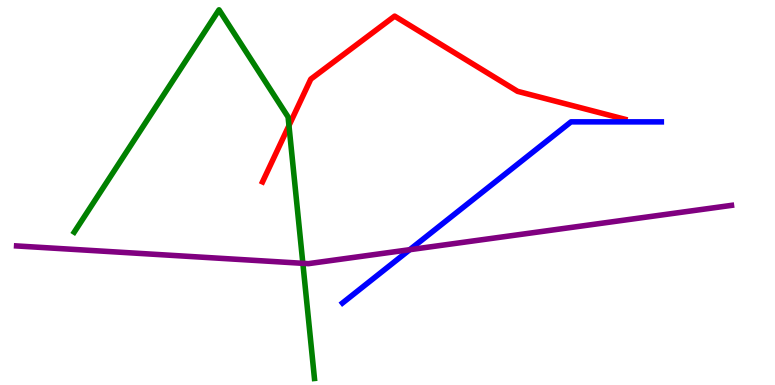[{'lines': ['blue', 'red'], 'intersections': []}, {'lines': ['green', 'red'], 'intersections': [{'x': 3.73, 'y': 6.74}]}, {'lines': ['purple', 'red'], 'intersections': []}, {'lines': ['blue', 'green'], 'intersections': []}, {'lines': ['blue', 'purple'], 'intersections': [{'x': 5.29, 'y': 3.51}]}, {'lines': ['green', 'purple'], 'intersections': [{'x': 3.91, 'y': 3.16}]}]